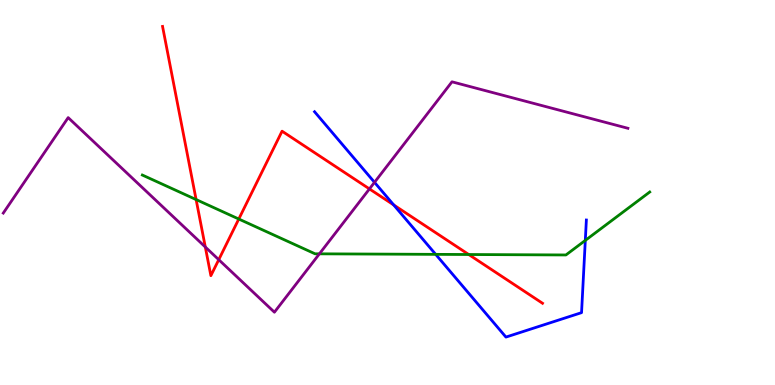[{'lines': ['blue', 'red'], 'intersections': [{'x': 5.08, 'y': 4.68}]}, {'lines': ['green', 'red'], 'intersections': [{'x': 2.53, 'y': 4.82}, {'x': 3.08, 'y': 4.31}, {'x': 6.05, 'y': 3.39}]}, {'lines': ['purple', 'red'], 'intersections': [{'x': 2.65, 'y': 3.58}, {'x': 2.82, 'y': 3.26}, {'x': 4.77, 'y': 5.09}]}, {'lines': ['blue', 'green'], 'intersections': [{'x': 5.62, 'y': 3.39}, {'x': 7.55, 'y': 3.76}]}, {'lines': ['blue', 'purple'], 'intersections': [{'x': 4.83, 'y': 5.26}]}, {'lines': ['green', 'purple'], 'intersections': [{'x': 4.12, 'y': 3.41}]}]